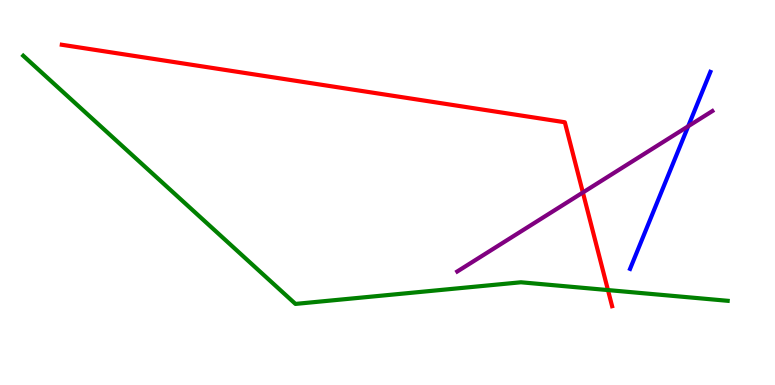[{'lines': ['blue', 'red'], 'intersections': []}, {'lines': ['green', 'red'], 'intersections': [{'x': 7.84, 'y': 2.47}]}, {'lines': ['purple', 'red'], 'intersections': [{'x': 7.52, 'y': 5.0}]}, {'lines': ['blue', 'green'], 'intersections': []}, {'lines': ['blue', 'purple'], 'intersections': [{'x': 8.88, 'y': 6.72}]}, {'lines': ['green', 'purple'], 'intersections': []}]